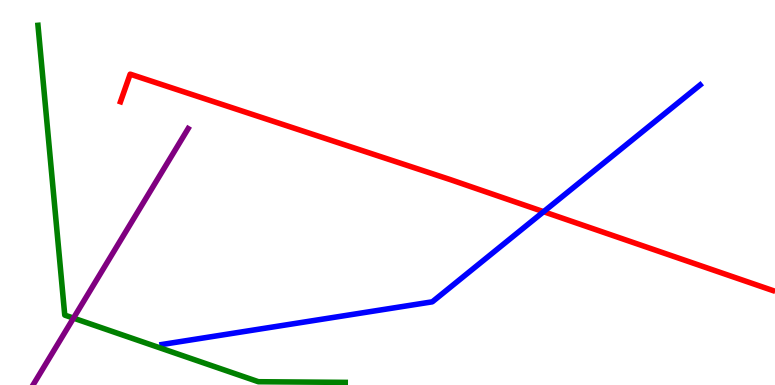[{'lines': ['blue', 'red'], 'intersections': [{'x': 7.01, 'y': 4.5}]}, {'lines': ['green', 'red'], 'intersections': []}, {'lines': ['purple', 'red'], 'intersections': []}, {'lines': ['blue', 'green'], 'intersections': []}, {'lines': ['blue', 'purple'], 'intersections': []}, {'lines': ['green', 'purple'], 'intersections': [{'x': 0.948, 'y': 1.74}]}]